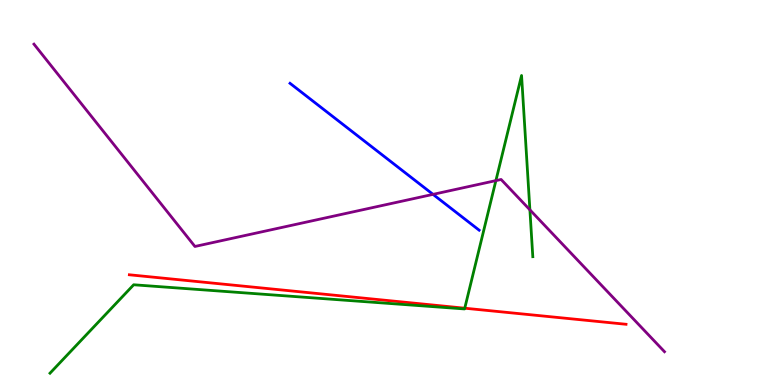[{'lines': ['blue', 'red'], 'intersections': []}, {'lines': ['green', 'red'], 'intersections': [{'x': 6.0, 'y': 1.99}]}, {'lines': ['purple', 'red'], 'intersections': []}, {'lines': ['blue', 'green'], 'intersections': []}, {'lines': ['blue', 'purple'], 'intersections': [{'x': 5.59, 'y': 4.95}]}, {'lines': ['green', 'purple'], 'intersections': [{'x': 6.4, 'y': 5.31}, {'x': 6.84, 'y': 4.55}]}]